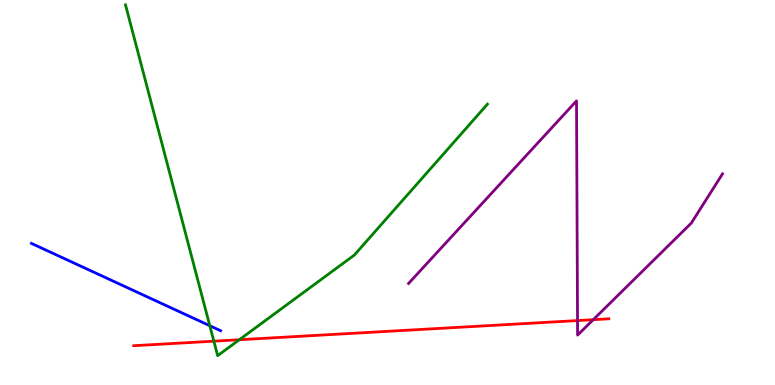[{'lines': ['blue', 'red'], 'intersections': []}, {'lines': ['green', 'red'], 'intersections': [{'x': 2.76, 'y': 1.14}, {'x': 3.09, 'y': 1.18}]}, {'lines': ['purple', 'red'], 'intersections': [{'x': 7.45, 'y': 1.67}, {'x': 7.65, 'y': 1.7}]}, {'lines': ['blue', 'green'], 'intersections': [{'x': 2.71, 'y': 1.54}]}, {'lines': ['blue', 'purple'], 'intersections': []}, {'lines': ['green', 'purple'], 'intersections': []}]